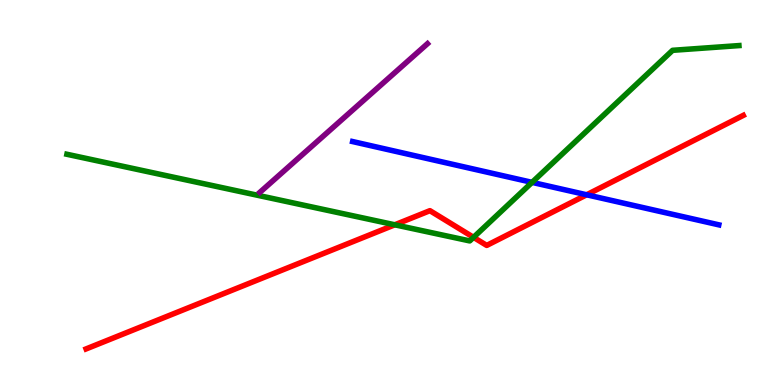[{'lines': ['blue', 'red'], 'intersections': [{'x': 7.57, 'y': 4.94}]}, {'lines': ['green', 'red'], 'intersections': [{'x': 5.09, 'y': 4.16}, {'x': 6.11, 'y': 3.84}]}, {'lines': ['purple', 'red'], 'intersections': []}, {'lines': ['blue', 'green'], 'intersections': [{'x': 6.87, 'y': 5.26}]}, {'lines': ['blue', 'purple'], 'intersections': []}, {'lines': ['green', 'purple'], 'intersections': []}]